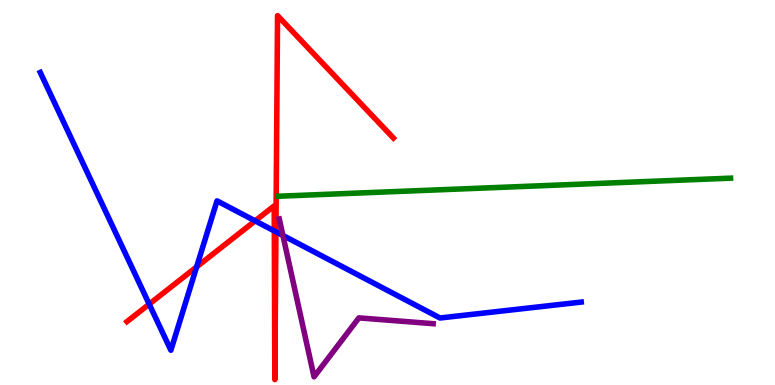[{'lines': ['blue', 'red'], 'intersections': [{'x': 1.93, 'y': 2.1}, {'x': 2.54, 'y': 3.07}, {'x': 3.29, 'y': 4.26}, {'x': 3.54, 'y': 4.0}, {'x': 3.56, 'y': 3.98}]}, {'lines': ['green', 'red'], 'intersections': []}, {'lines': ['purple', 'red'], 'intersections': []}, {'lines': ['blue', 'green'], 'intersections': []}, {'lines': ['blue', 'purple'], 'intersections': [{'x': 3.65, 'y': 3.88}]}, {'lines': ['green', 'purple'], 'intersections': []}]